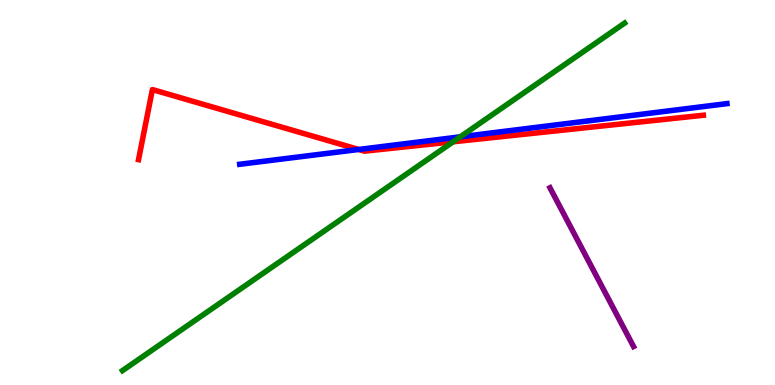[{'lines': ['blue', 'red'], 'intersections': [{'x': 4.63, 'y': 6.12}]}, {'lines': ['green', 'red'], 'intersections': [{'x': 5.85, 'y': 6.32}]}, {'lines': ['purple', 'red'], 'intersections': []}, {'lines': ['blue', 'green'], 'intersections': [{'x': 5.94, 'y': 6.45}]}, {'lines': ['blue', 'purple'], 'intersections': []}, {'lines': ['green', 'purple'], 'intersections': []}]